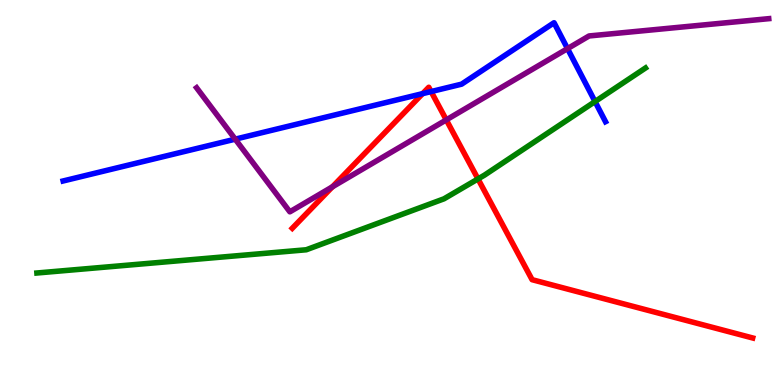[{'lines': ['blue', 'red'], 'intersections': [{'x': 5.45, 'y': 7.57}, {'x': 5.56, 'y': 7.62}]}, {'lines': ['green', 'red'], 'intersections': [{'x': 6.17, 'y': 5.35}]}, {'lines': ['purple', 'red'], 'intersections': [{'x': 4.29, 'y': 5.15}, {'x': 5.76, 'y': 6.89}]}, {'lines': ['blue', 'green'], 'intersections': [{'x': 7.68, 'y': 7.36}]}, {'lines': ['blue', 'purple'], 'intersections': [{'x': 3.04, 'y': 6.39}, {'x': 7.32, 'y': 8.74}]}, {'lines': ['green', 'purple'], 'intersections': []}]